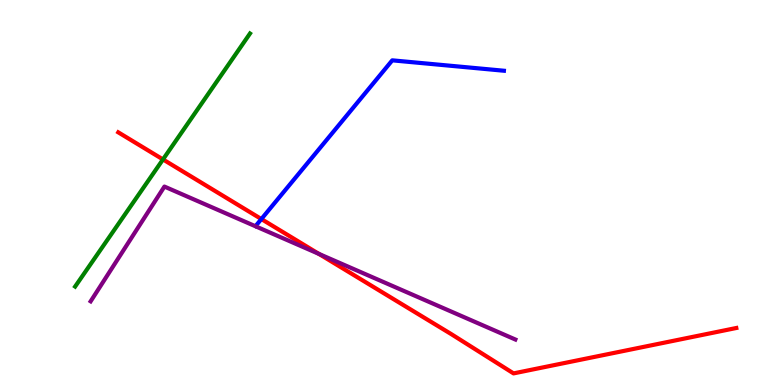[{'lines': ['blue', 'red'], 'intersections': [{'x': 3.37, 'y': 4.31}]}, {'lines': ['green', 'red'], 'intersections': [{'x': 2.1, 'y': 5.86}]}, {'lines': ['purple', 'red'], 'intersections': [{'x': 4.11, 'y': 3.41}]}, {'lines': ['blue', 'green'], 'intersections': []}, {'lines': ['blue', 'purple'], 'intersections': []}, {'lines': ['green', 'purple'], 'intersections': []}]